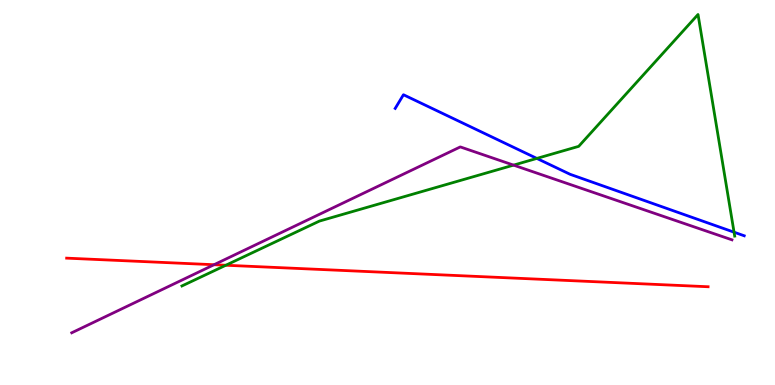[{'lines': ['blue', 'red'], 'intersections': []}, {'lines': ['green', 'red'], 'intersections': [{'x': 2.91, 'y': 3.11}]}, {'lines': ['purple', 'red'], 'intersections': [{'x': 2.76, 'y': 3.12}]}, {'lines': ['blue', 'green'], 'intersections': [{'x': 6.93, 'y': 5.89}, {'x': 9.47, 'y': 3.97}]}, {'lines': ['blue', 'purple'], 'intersections': []}, {'lines': ['green', 'purple'], 'intersections': [{'x': 6.63, 'y': 5.71}]}]